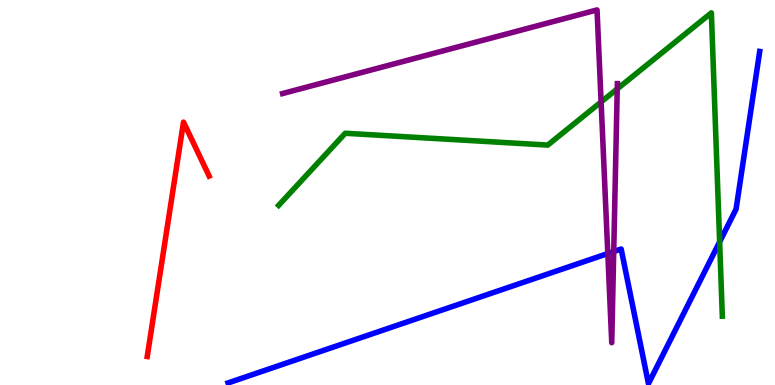[{'lines': ['blue', 'red'], 'intersections': []}, {'lines': ['green', 'red'], 'intersections': []}, {'lines': ['purple', 'red'], 'intersections': []}, {'lines': ['blue', 'green'], 'intersections': [{'x': 9.29, 'y': 3.72}]}, {'lines': ['blue', 'purple'], 'intersections': [{'x': 7.84, 'y': 3.41}, {'x': 7.92, 'y': 3.47}]}, {'lines': ['green', 'purple'], 'intersections': [{'x': 7.76, 'y': 7.35}, {'x': 7.96, 'y': 7.69}]}]